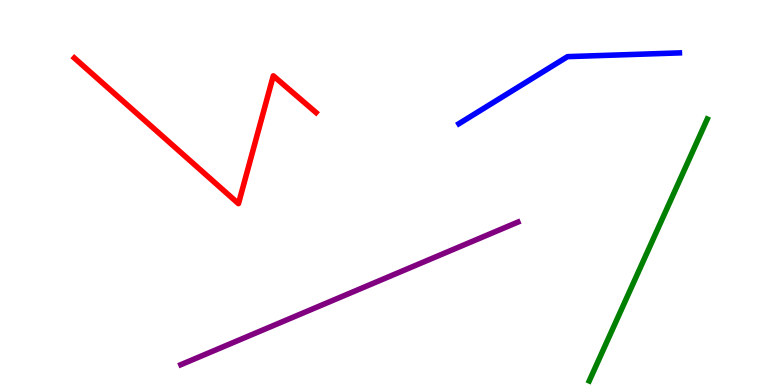[{'lines': ['blue', 'red'], 'intersections': []}, {'lines': ['green', 'red'], 'intersections': []}, {'lines': ['purple', 'red'], 'intersections': []}, {'lines': ['blue', 'green'], 'intersections': []}, {'lines': ['blue', 'purple'], 'intersections': []}, {'lines': ['green', 'purple'], 'intersections': []}]